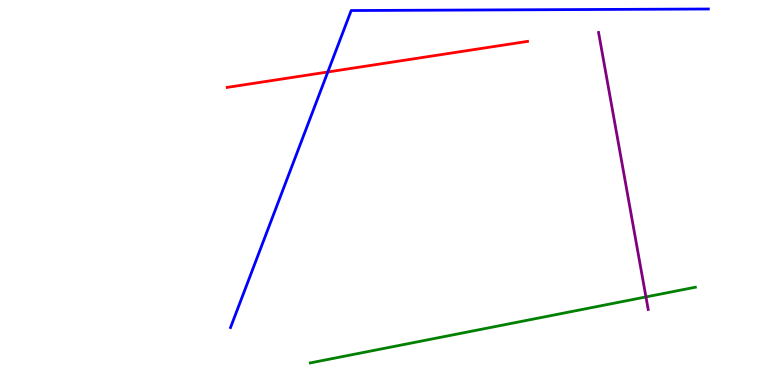[{'lines': ['blue', 'red'], 'intersections': [{'x': 4.23, 'y': 8.13}]}, {'lines': ['green', 'red'], 'intersections': []}, {'lines': ['purple', 'red'], 'intersections': []}, {'lines': ['blue', 'green'], 'intersections': []}, {'lines': ['blue', 'purple'], 'intersections': []}, {'lines': ['green', 'purple'], 'intersections': [{'x': 8.33, 'y': 2.29}]}]